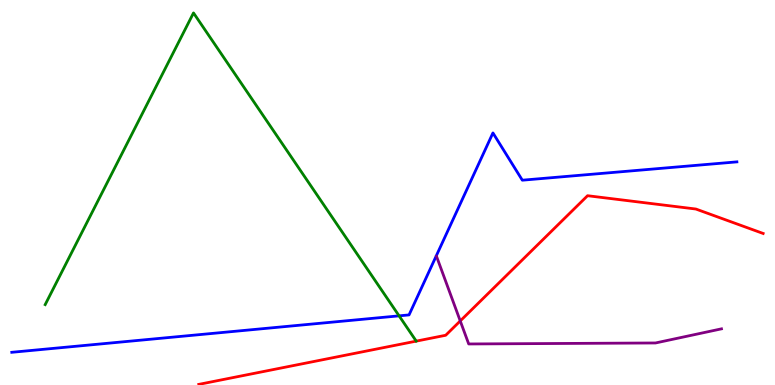[{'lines': ['blue', 'red'], 'intersections': []}, {'lines': ['green', 'red'], 'intersections': []}, {'lines': ['purple', 'red'], 'intersections': [{'x': 5.94, 'y': 1.66}]}, {'lines': ['blue', 'green'], 'intersections': [{'x': 5.15, 'y': 1.8}]}, {'lines': ['blue', 'purple'], 'intersections': []}, {'lines': ['green', 'purple'], 'intersections': []}]